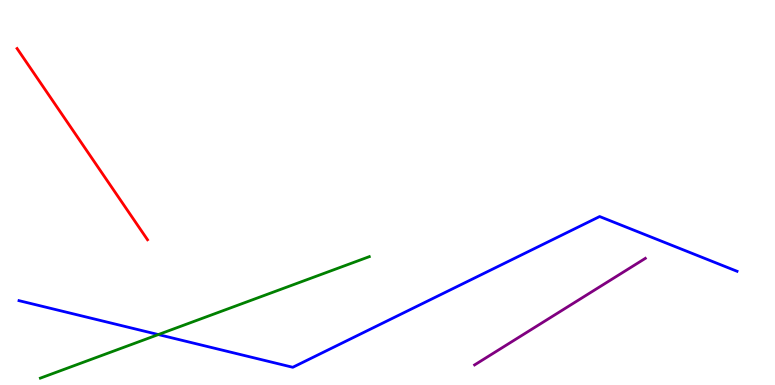[{'lines': ['blue', 'red'], 'intersections': []}, {'lines': ['green', 'red'], 'intersections': []}, {'lines': ['purple', 'red'], 'intersections': []}, {'lines': ['blue', 'green'], 'intersections': [{'x': 2.04, 'y': 1.31}]}, {'lines': ['blue', 'purple'], 'intersections': []}, {'lines': ['green', 'purple'], 'intersections': []}]